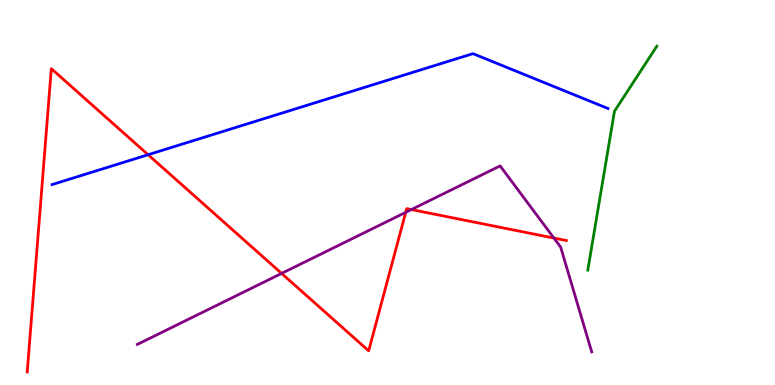[{'lines': ['blue', 'red'], 'intersections': [{'x': 1.91, 'y': 5.98}]}, {'lines': ['green', 'red'], 'intersections': []}, {'lines': ['purple', 'red'], 'intersections': [{'x': 3.63, 'y': 2.9}, {'x': 5.24, 'y': 4.48}, {'x': 5.31, 'y': 4.56}, {'x': 7.15, 'y': 3.82}]}, {'lines': ['blue', 'green'], 'intersections': []}, {'lines': ['blue', 'purple'], 'intersections': []}, {'lines': ['green', 'purple'], 'intersections': []}]